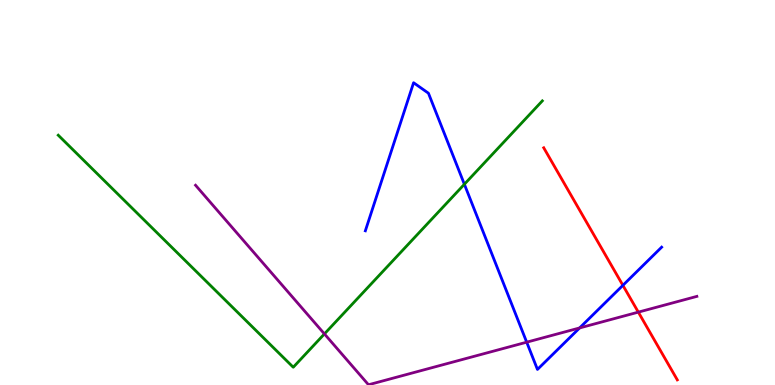[{'lines': ['blue', 'red'], 'intersections': [{'x': 8.04, 'y': 2.59}]}, {'lines': ['green', 'red'], 'intersections': []}, {'lines': ['purple', 'red'], 'intersections': [{'x': 8.24, 'y': 1.89}]}, {'lines': ['blue', 'green'], 'intersections': [{'x': 5.99, 'y': 5.21}]}, {'lines': ['blue', 'purple'], 'intersections': [{'x': 6.8, 'y': 1.11}, {'x': 7.48, 'y': 1.48}]}, {'lines': ['green', 'purple'], 'intersections': [{'x': 4.19, 'y': 1.33}]}]